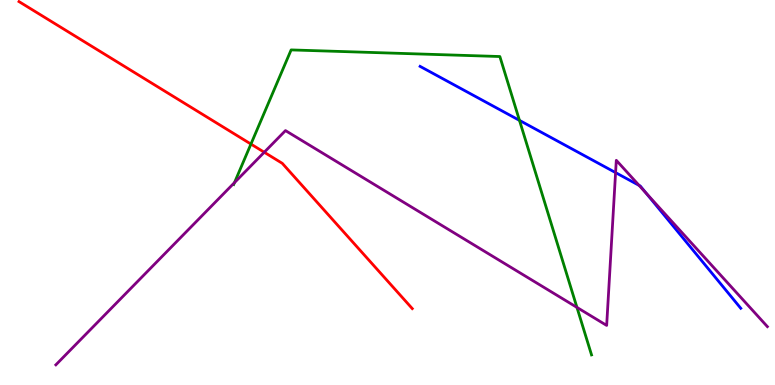[{'lines': ['blue', 'red'], 'intersections': []}, {'lines': ['green', 'red'], 'intersections': [{'x': 3.24, 'y': 6.26}]}, {'lines': ['purple', 'red'], 'intersections': [{'x': 3.41, 'y': 6.05}]}, {'lines': ['blue', 'green'], 'intersections': [{'x': 6.7, 'y': 6.87}]}, {'lines': ['blue', 'purple'], 'intersections': [{'x': 7.94, 'y': 5.52}, {'x': 8.25, 'y': 5.19}, {'x': 8.34, 'y': 4.98}]}, {'lines': ['green', 'purple'], 'intersections': [{'x': 3.03, 'y': 5.26}, {'x': 7.44, 'y': 2.02}]}]